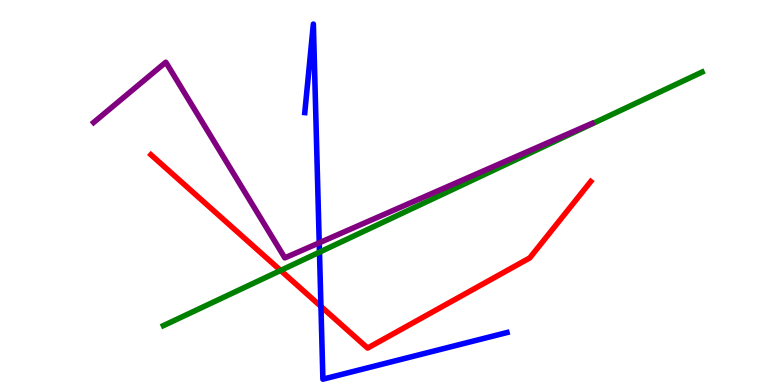[{'lines': ['blue', 'red'], 'intersections': [{'x': 4.14, 'y': 2.04}]}, {'lines': ['green', 'red'], 'intersections': [{'x': 3.62, 'y': 2.98}]}, {'lines': ['purple', 'red'], 'intersections': []}, {'lines': ['blue', 'green'], 'intersections': [{'x': 4.12, 'y': 3.45}]}, {'lines': ['blue', 'purple'], 'intersections': [{'x': 4.12, 'y': 3.69}]}, {'lines': ['green', 'purple'], 'intersections': []}]